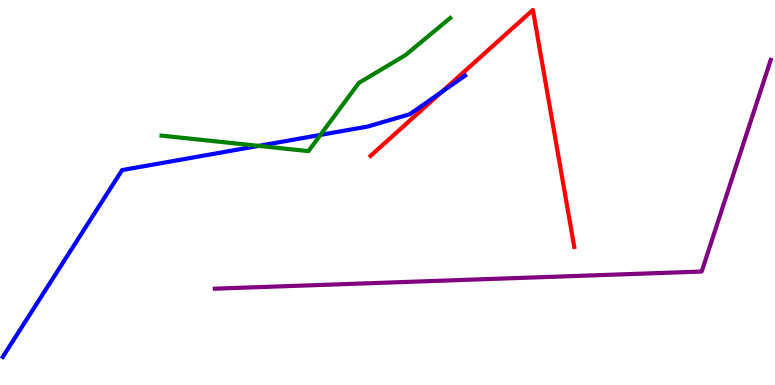[{'lines': ['blue', 'red'], 'intersections': [{'x': 5.7, 'y': 7.61}]}, {'lines': ['green', 'red'], 'intersections': []}, {'lines': ['purple', 'red'], 'intersections': []}, {'lines': ['blue', 'green'], 'intersections': [{'x': 3.34, 'y': 6.21}, {'x': 4.13, 'y': 6.5}]}, {'lines': ['blue', 'purple'], 'intersections': []}, {'lines': ['green', 'purple'], 'intersections': []}]